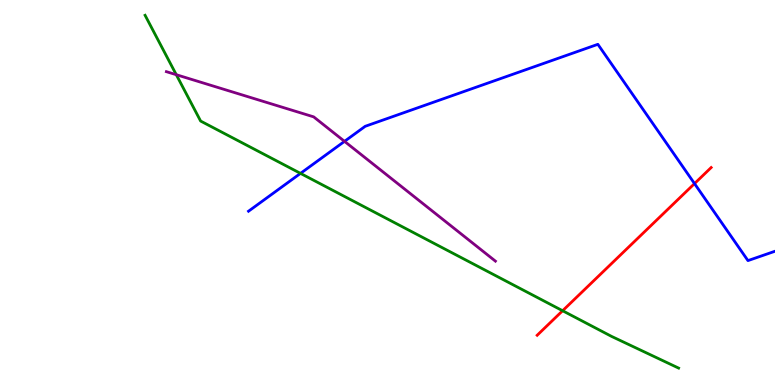[{'lines': ['blue', 'red'], 'intersections': [{'x': 8.96, 'y': 5.23}]}, {'lines': ['green', 'red'], 'intersections': [{'x': 7.26, 'y': 1.93}]}, {'lines': ['purple', 'red'], 'intersections': []}, {'lines': ['blue', 'green'], 'intersections': [{'x': 3.88, 'y': 5.5}]}, {'lines': ['blue', 'purple'], 'intersections': [{'x': 4.45, 'y': 6.33}]}, {'lines': ['green', 'purple'], 'intersections': [{'x': 2.27, 'y': 8.06}]}]